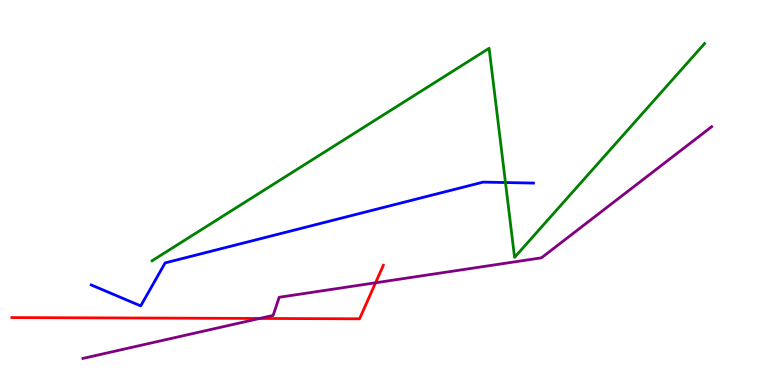[{'lines': ['blue', 'red'], 'intersections': []}, {'lines': ['green', 'red'], 'intersections': []}, {'lines': ['purple', 'red'], 'intersections': [{'x': 3.35, 'y': 1.73}, {'x': 4.85, 'y': 2.66}]}, {'lines': ['blue', 'green'], 'intersections': [{'x': 6.52, 'y': 5.26}]}, {'lines': ['blue', 'purple'], 'intersections': []}, {'lines': ['green', 'purple'], 'intersections': []}]